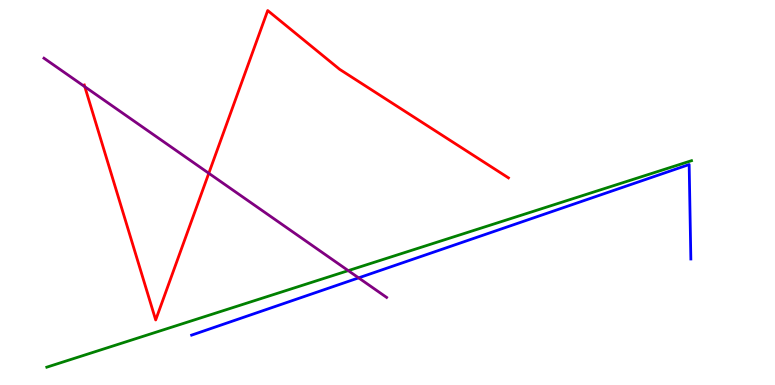[{'lines': ['blue', 'red'], 'intersections': []}, {'lines': ['green', 'red'], 'intersections': []}, {'lines': ['purple', 'red'], 'intersections': [{'x': 1.09, 'y': 7.75}, {'x': 2.69, 'y': 5.5}]}, {'lines': ['blue', 'green'], 'intersections': []}, {'lines': ['blue', 'purple'], 'intersections': [{'x': 4.63, 'y': 2.78}]}, {'lines': ['green', 'purple'], 'intersections': [{'x': 4.49, 'y': 2.97}]}]